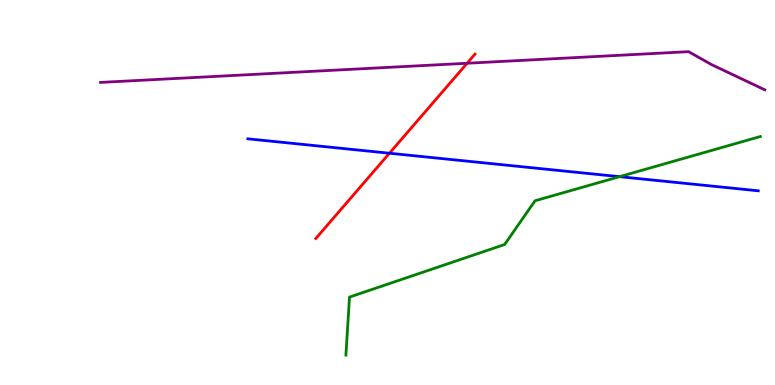[{'lines': ['blue', 'red'], 'intersections': [{'x': 5.03, 'y': 6.02}]}, {'lines': ['green', 'red'], 'intersections': []}, {'lines': ['purple', 'red'], 'intersections': [{'x': 6.03, 'y': 8.36}]}, {'lines': ['blue', 'green'], 'intersections': [{'x': 7.99, 'y': 5.41}]}, {'lines': ['blue', 'purple'], 'intersections': []}, {'lines': ['green', 'purple'], 'intersections': []}]